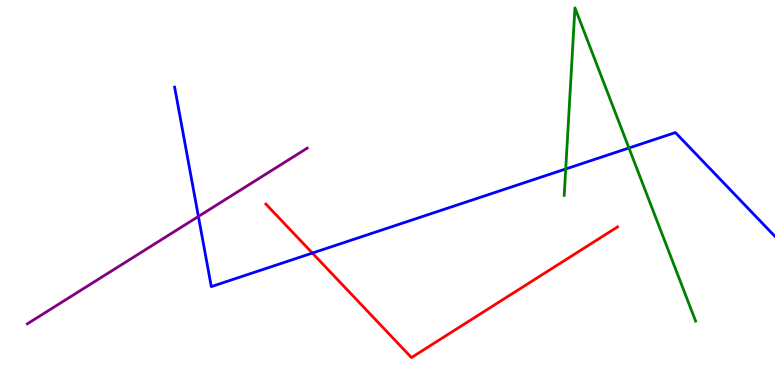[{'lines': ['blue', 'red'], 'intersections': [{'x': 4.03, 'y': 3.43}]}, {'lines': ['green', 'red'], 'intersections': []}, {'lines': ['purple', 'red'], 'intersections': []}, {'lines': ['blue', 'green'], 'intersections': [{'x': 7.3, 'y': 5.61}, {'x': 8.12, 'y': 6.16}]}, {'lines': ['blue', 'purple'], 'intersections': [{'x': 2.56, 'y': 4.38}]}, {'lines': ['green', 'purple'], 'intersections': []}]